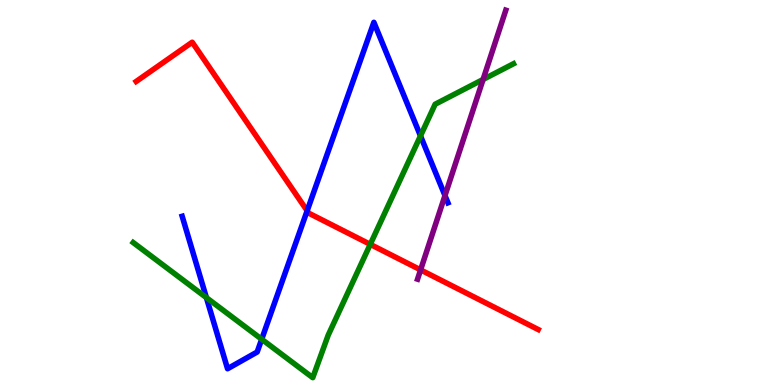[{'lines': ['blue', 'red'], 'intersections': [{'x': 3.96, 'y': 4.53}]}, {'lines': ['green', 'red'], 'intersections': [{'x': 4.78, 'y': 3.65}]}, {'lines': ['purple', 'red'], 'intersections': [{'x': 5.43, 'y': 2.99}]}, {'lines': ['blue', 'green'], 'intersections': [{'x': 2.66, 'y': 2.27}, {'x': 3.38, 'y': 1.19}, {'x': 5.43, 'y': 6.47}]}, {'lines': ['blue', 'purple'], 'intersections': [{'x': 5.74, 'y': 4.92}]}, {'lines': ['green', 'purple'], 'intersections': [{'x': 6.23, 'y': 7.94}]}]